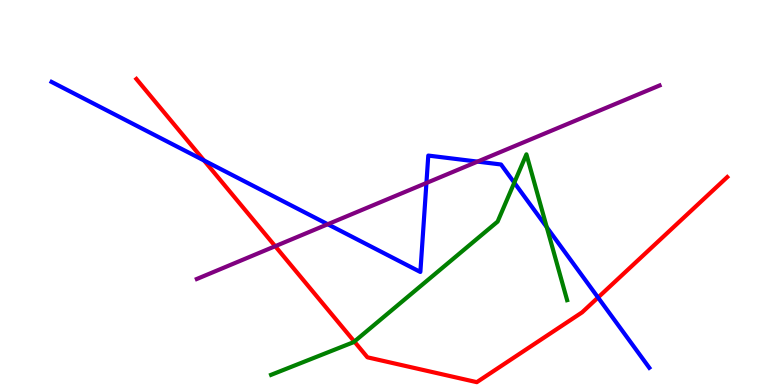[{'lines': ['blue', 'red'], 'intersections': [{'x': 2.63, 'y': 5.83}, {'x': 7.72, 'y': 2.27}]}, {'lines': ['green', 'red'], 'intersections': [{'x': 4.57, 'y': 1.13}]}, {'lines': ['purple', 'red'], 'intersections': [{'x': 3.55, 'y': 3.61}]}, {'lines': ['blue', 'green'], 'intersections': [{'x': 6.64, 'y': 5.26}, {'x': 7.05, 'y': 4.1}]}, {'lines': ['blue', 'purple'], 'intersections': [{'x': 4.23, 'y': 4.18}, {'x': 5.5, 'y': 5.25}, {'x': 6.16, 'y': 5.8}]}, {'lines': ['green', 'purple'], 'intersections': []}]